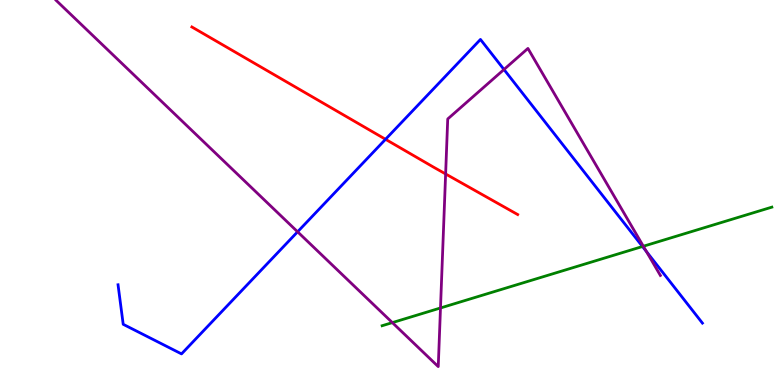[{'lines': ['blue', 'red'], 'intersections': [{'x': 4.97, 'y': 6.38}]}, {'lines': ['green', 'red'], 'intersections': []}, {'lines': ['purple', 'red'], 'intersections': [{'x': 5.75, 'y': 5.48}]}, {'lines': ['blue', 'green'], 'intersections': [{'x': 8.29, 'y': 3.6}]}, {'lines': ['blue', 'purple'], 'intersections': [{'x': 3.84, 'y': 3.98}, {'x': 6.5, 'y': 8.19}, {'x': 8.34, 'y': 3.47}]}, {'lines': ['green', 'purple'], 'intersections': [{'x': 5.06, 'y': 1.62}, {'x': 5.68, 'y': 2.0}, {'x': 8.3, 'y': 3.6}]}]